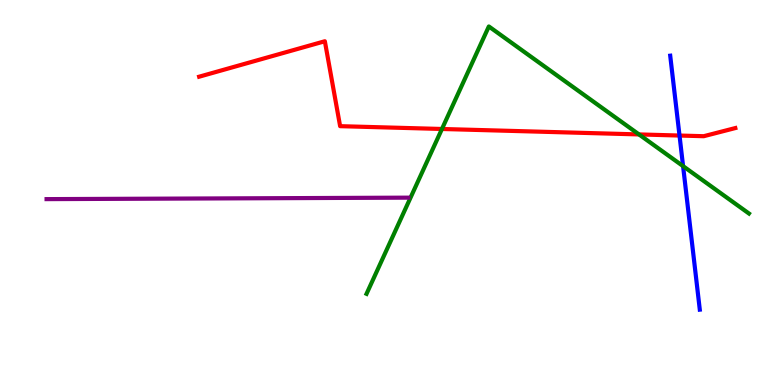[{'lines': ['blue', 'red'], 'intersections': [{'x': 8.77, 'y': 6.48}]}, {'lines': ['green', 'red'], 'intersections': [{'x': 5.7, 'y': 6.65}, {'x': 8.24, 'y': 6.51}]}, {'lines': ['purple', 'red'], 'intersections': []}, {'lines': ['blue', 'green'], 'intersections': [{'x': 8.81, 'y': 5.68}]}, {'lines': ['blue', 'purple'], 'intersections': []}, {'lines': ['green', 'purple'], 'intersections': []}]